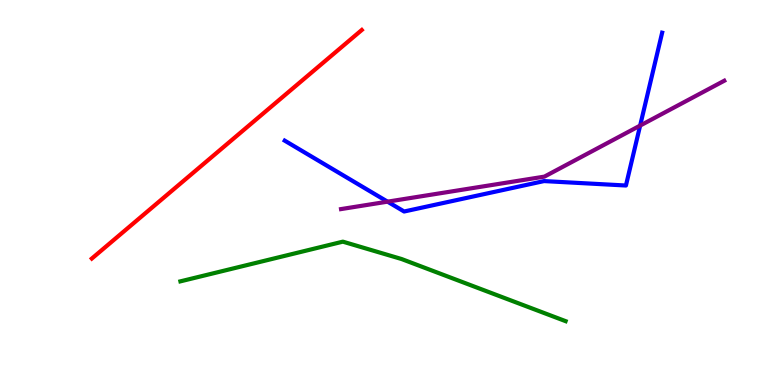[{'lines': ['blue', 'red'], 'intersections': []}, {'lines': ['green', 'red'], 'intersections': []}, {'lines': ['purple', 'red'], 'intersections': []}, {'lines': ['blue', 'green'], 'intersections': []}, {'lines': ['blue', 'purple'], 'intersections': [{'x': 5.0, 'y': 4.76}, {'x': 8.26, 'y': 6.74}]}, {'lines': ['green', 'purple'], 'intersections': []}]